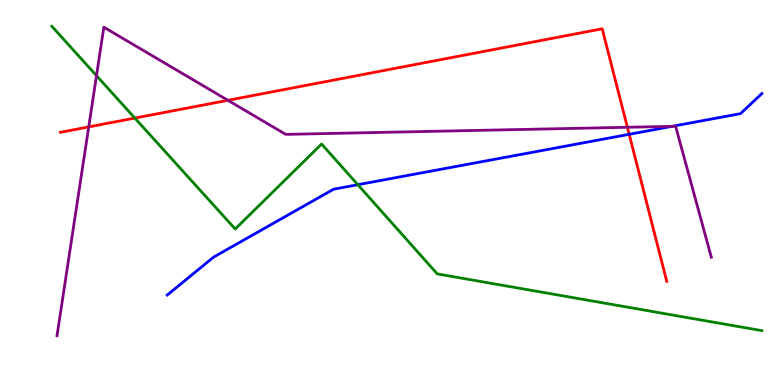[{'lines': ['blue', 'red'], 'intersections': [{'x': 8.12, 'y': 6.51}]}, {'lines': ['green', 'red'], 'intersections': [{'x': 1.74, 'y': 6.93}]}, {'lines': ['purple', 'red'], 'intersections': [{'x': 1.14, 'y': 6.7}, {'x': 2.94, 'y': 7.39}, {'x': 8.1, 'y': 6.69}]}, {'lines': ['blue', 'green'], 'intersections': [{'x': 4.62, 'y': 5.2}]}, {'lines': ['blue', 'purple'], 'intersections': [{'x': 8.67, 'y': 6.72}]}, {'lines': ['green', 'purple'], 'intersections': [{'x': 1.25, 'y': 8.03}]}]